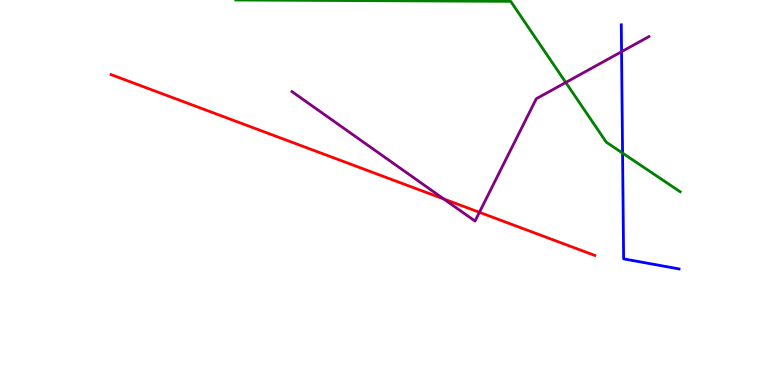[{'lines': ['blue', 'red'], 'intersections': []}, {'lines': ['green', 'red'], 'intersections': []}, {'lines': ['purple', 'red'], 'intersections': [{'x': 5.73, 'y': 4.83}, {'x': 6.19, 'y': 4.49}]}, {'lines': ['blue', 'green'], 'intersections': [{'x': 8.03, 'y': 6.02}]}, {'lines': ['blue', 'purple'], 'intersections': [{'x': 8.02, 'y': 8.66}]}, {'lines': ['green', 'purple'], 'intersections': [{'x': 7.3, 'y': 7.86}]}]